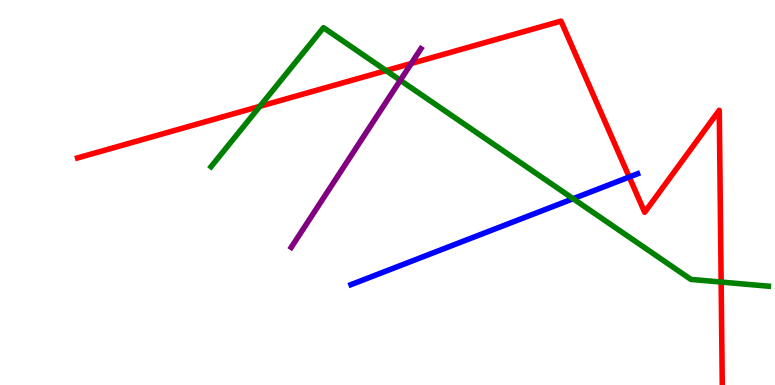[{'lines': ['blue', 'red'], 'intersections': [{'x': 8.12, 'y': 5.4}]}, {'lines': ['green', 'red'], 'intersections': [{'x': 3.35, 'y': 7.24}, {'x': 4.98, 'y': 8.17}, {'x': 9.31, 'y': 2.67}]}, {'lines': ['purple', 'red'], 'intersections': [{'x': 5.31, 'y': 8.35}]}, {'lines': ['blue', 'green'], 'intersections': [{'x': 7.4, 'y': 4.84}]}, {'lines': ['blue', 'purple'], 'intersections': []}, {'lines': ['green', 'purple'], 'intersections': [{'x': 5.16, 'y': 7.91}]}]